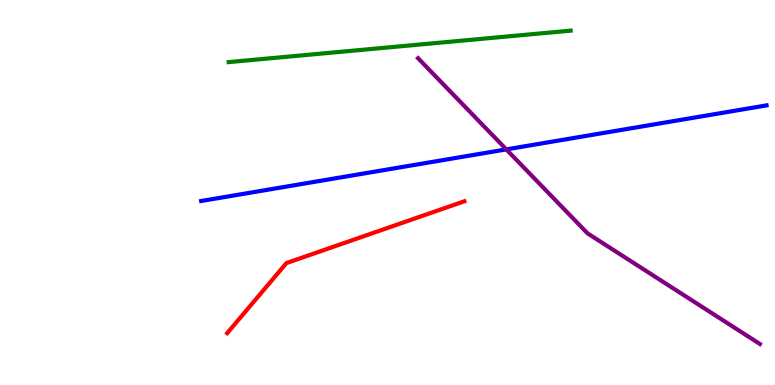[{'lines': ['blue', 'red'], 'intersections': []}, {'lines': ['green', 'red'], 'intersections': []}, {'lines': ['purple', 'red'], 'intersections': []}, {'lines': ['blue', 'green'], 'intersections': []}, {'lines': ['blue', 'purple'], 'intersections': [{'x': 6.53, 'y': 6.12}]}, {'lines': ['green', 'purple'], 'intersections': []}]